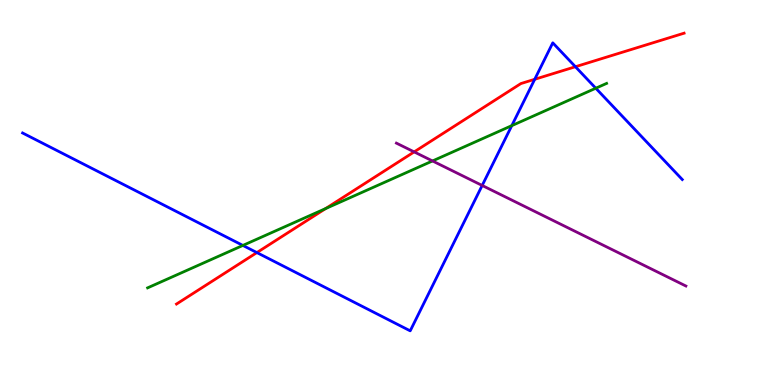[{'lines': ['blue', 'red'], 'intersections': [{'x': 3.31, 'y': 3.44}, {'x': 6.9, 'y': 7.94}, {'x': 7.42, 'y': 8.27}]}, {'lines': ['green', 'red'], 'intersections': [{'x': 4.2, 'y': 4.58}]}, {'lines': ['purple', 'red'], 'intersections': [{'x': 5.34, 'y': 6.05}]}, {'lines': ['blue', 'green'], 'intersections': [{'x': 3.13, 'y': 3.63}, {'x': 6.6, 'y': 6.74}, {'x': 7.69, 'y': 7.71}]}, {'lines': ['blue', 'purple'], 'intersections': [{'x': 6.22, 'y': 5.18}]}, {'lines': ['green', 'purple'], 'intersections': [{'x': 5.58, 'y': 5.82}]}]